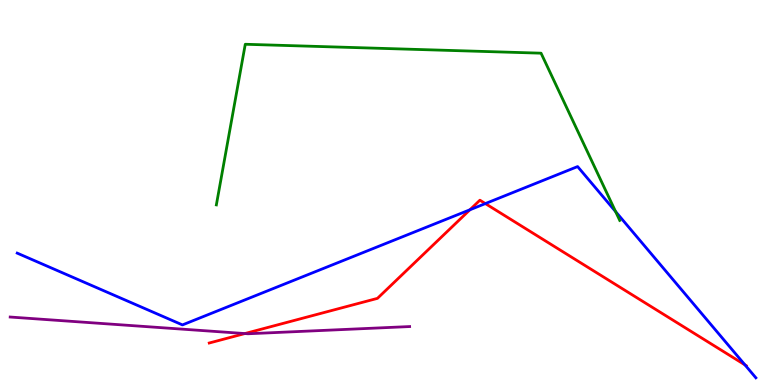[{'lines': ['blue', 'red'], 'intersections': [{'x': 6.06, 'y': 4.55}, {'x': 6.26, 'y': 4.71}, {'x': 9.61, 'y': 0.523}]}, {'lines': ['green', 'red'], 'intersections': []}, {'lines': ['purple', 'red'], 'intersections': [{'x': 3.16, 'y': 1.34}]}, {'lines': ['blue', 'green'], 'intersections': [{'x': 7.94, 'y': 4.5}]}, {'lines': ['blue', 'purple'], 'intersections': []}, {'lines': ['green', 'purple'], 'intersections': []}]